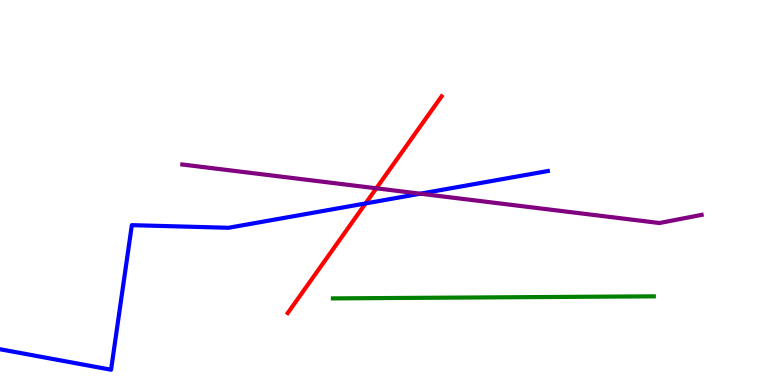[{'lines': ['blue', 'red'], 'intersections': [{'x': 4.72, 'y': 4.72}]}, {'lines': ['green', 'red'], 'intersections': []}, {'lines': ['purple', 'red'], 'intersections': [{'x': 4.86, 'y': 5.11}]}, {'lines': ['blue', 'green'], 'intersections': []}, {'lines': ['blue', 'purple'], 'intersections': [{'x': 5.42, 'y': 4.97}]}, {'lines': ['green', 'purple'], 'intersections': []}]